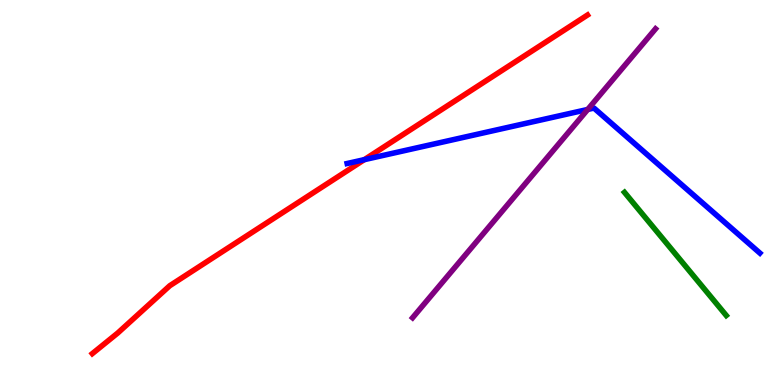[{'lines': ['blue', 'red'], 'intersections': [{'x': 4.7, 'y': 5.85}]}, {'lines': ['green', 'red'], 'intersections': []}, {'lines': ['purple', 'red'], 'intersections': []}, {'lines': ['blue', 'green'], 'intersections': []}, {'lines': ['blue', 'purple'], 'intersections': [{'x': 7.58, 'y': 7.16}]}, {'lines': ['green', 'purple'], 'intersections': []}]